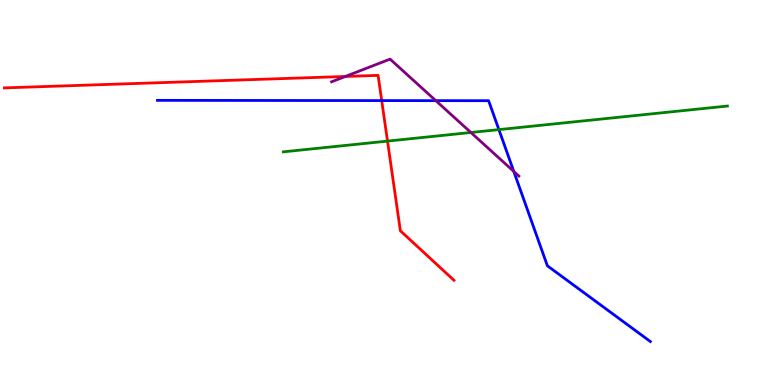[{'lines': ['blue', 'red'], 'intersections': [{'x': 4.93, 'y': 7.39}]}, {'lines': ['green', 'red'], 'intersections': [{'x': 5.0, 'y': 6.34}]}, {'lines': ['purple', 'red'], 'intersections': [{'x': 4.46, 'y': 8.01}]}, {'lines': ['blue', 'green'], 'intersections': [{'x': 6.44, 'y': 6.63}]}, {'lines': ['blue', 'purple'], 'intersections': [{'x': 5.62, 'y': 7.39}, {'x': 6.63, 'y': 5.55}]}, {'lines': ['green', 'purple'], 'intersections': [{'x': 6.08, 'y': 6.56}]}]